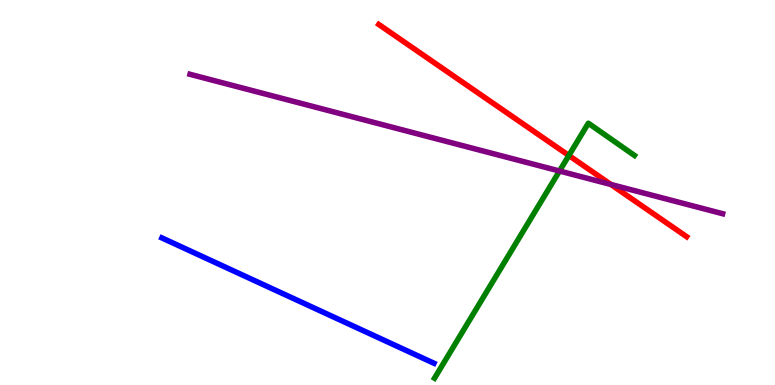[{'lines': ['blue', 'red'], 'intersections': []}, {'lines': ['green', 'red'], 'intersections': [{'x': 7.34, 'y': 5.96}]}, {'lines': ['purple', 'red'], 'intersections': [{'x': 7.88, 'y': 5.21}]}, {'lines': ['blue', 'green'], 'intersections': []}, {'lines': ['blue', 'purple'], 'intersections': []}, {'lines': ['green', 'purple'], 'intersections': [{'x': 7.22, 'y': 5.56}]}]